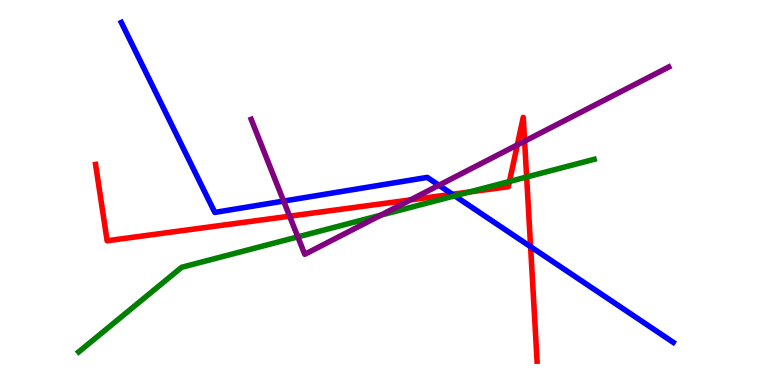[{'lines': ['blue', 'red'], 'intersections': [{'x': 5.84, 'y': 4.95}, {'x': 6.85, 'y': 3.59}]}, {'lines': ['green', 'red'], 'intersections': [{'x': 6.06, 'y': 5.01}, {'x': 6.57, 'y': 5.29}, {'x': 6.8, 'y': 5.4}]}, {'lines': ['purple', 'red'], 'intersections': [{'x': 3.74, 'y': 4.38}, {'x': 5.3, 'y': 4.81}, {'x': 6.68, 'y': 6.24}, {'x': 6.77, 'y': 6.33}]}, {'lines': ['blue', 'green'], 'intersections': [{'x': 5.87, 'y': 4.91}]}, {'lines': ['blue', 'purple'], 'intersections': [{'x': 3.66, 'y': 4.78}, {'x': 5.66, 'y': 5.19}]}, {'lines': ['green', 'purple'], 'intersections': [{'x': 3.84, 'y': 3.85}, {'x': 4.91, 'y': 4.41}]}]